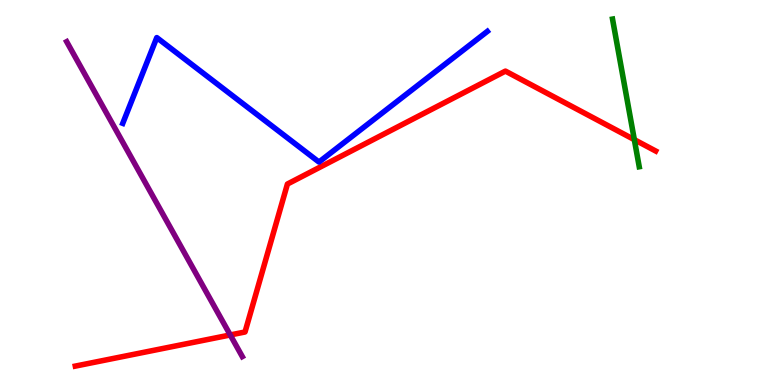[{'lines': ['blue', 'red'], 'intersections': []}, {'lines': ['green', 'red'], 'intersections': [{'x': 8.18, 'y': 6.37}]}, {'lines': ['purple', 'red'], 'intersections': [{'x': 2.97, 'y': 1.3}]}, {'lines': ['blue', 'green'], 'intersections': []}, {'lines': ['blue', 'purple'], 'intersections': []}, {'lines': ['green', 'purple'], 'intersections': []}]